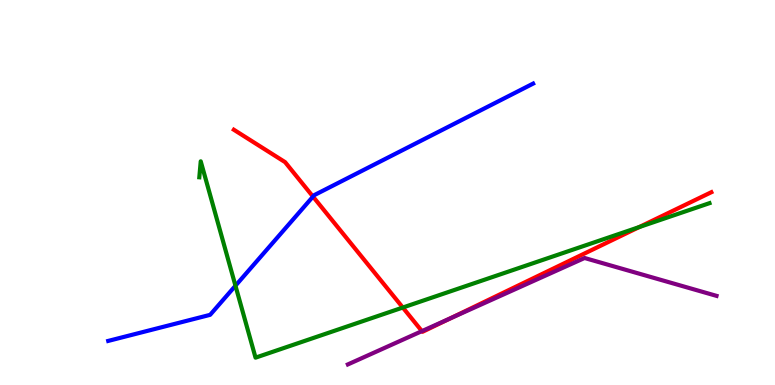[{'lines': ['blue', 'red'], 'intersections': [{'x': 4.04, 'y': 4.89}]}, {'lines': ['green', 'red'], 'intersections': [{'x': 5.2, 'y': 2.01}, {'x': 8.25, 'y': 4.1}]}, {'lines': ['purple', 'red'], 'intersections': [{'x': 5.44, 'y': 1.4}, {'x': 5.81, 'y': 1.73}]}, {'lines': ['blue', 'green'], 'intersections': [{'x': 3.04, 'y': 2.58}]}, {'lines': ['blue', 'purple'], 'intersections': []}, {'lines': ['green', 'purple'], 'intersections': []}]